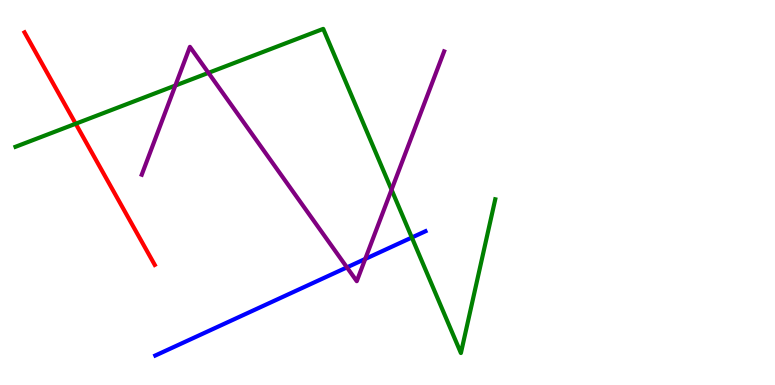[{'lines': ['blue', 'red'], 'intersections': []}, {'lines': ['green', 'red'], 'intersections': [{'x': 0.977, 'y': 6.79}]}, {'lines': ['purple', 'red'], 'intersections': []}, {'lines': ['blue', 'green'], 'intersections': [{'x': 5.31, 'y': 3.83}]}, {'lines': ['blue', 'purple'], 'intersections': [{'x': 4.48, 'y': 3.06}, {'x': 4.71, 'y': 3.27}]}, {'lines': ['green', 'purple'], 'intersections': [{'x': 2.26, 'y': 7.78}, {'x': 2.69, 'y': 8.11}, {'x': 5.05, 'y': 5.07}]}]